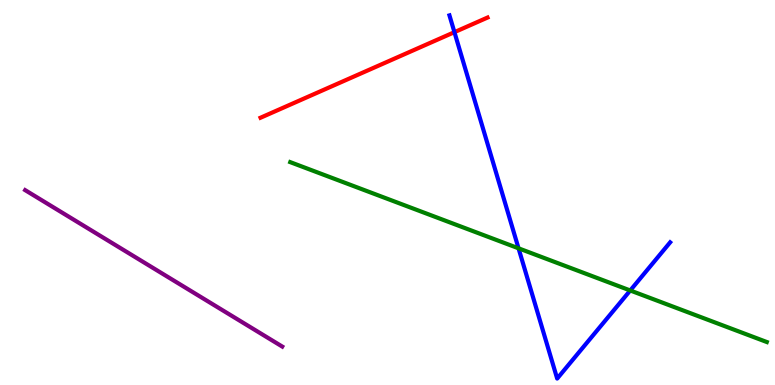[{'lines': ['blue', 'red'], 'intersections': [{'x': 5.86, 'y': 9.16}]}, {'lines': ['green', 'red'], 'intersections': []}, {'lines': ['purple', 'red'], 'intersections': []}, {'lines': ['blue', 'green'], 'intersections': [{'x': 6.69, 'y': 3.55}, {'x': 8.13, 'y': 2.46}]}, {'lines': ['blue', 'purple'], 'intersections': []}, {'lines': ['green', 'purple'], 'intersections': []}]